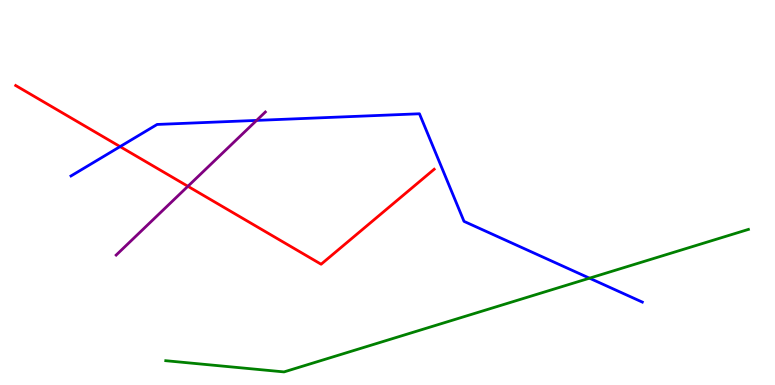[{'lines': ['blue', 'red'], 'intersections': [{'x': 1.55, 'y': 6.19}]}, {'lines': ['green', 'red'], 'intersections': []}, {'lines': ['purple', 'red'], 'intersections': [{'x': 2.42, 'y': 5.16}]}, {'lines': ['blue', 'green'], 'intersections': [{'x': 7.61, 'y': 2.77}]}, {'lines': ['blue', 'purple'], 'intersections': [{'x': 3.31, 'y': 6.87}]}, {'lines': ['green', 'purple'], 'intersections': []}]